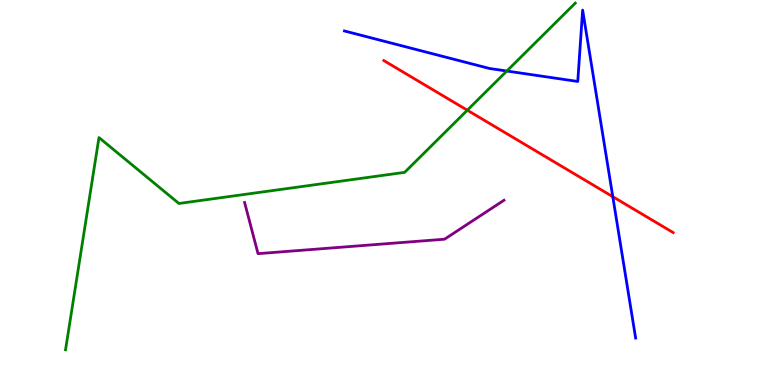[{'lines': ['blue', 'red'], 'intersections': [{'x': 7.91, 'y': 4.89}]}, {'lines': ['green', 'red'], 'intersections': [{'x': 6.03, 'y': 7.14}]}, {'lines': ['purple', 'red'], 'intersections': []}, {'lines': ['blue', 'green'], 'intersections': [{'x': 6.54, 'y': 8.16}]}, {'lines': ['blue', 'purple'], 'intersections': []}, {'lines': ['green', 'purple'], 'intersections': []}]